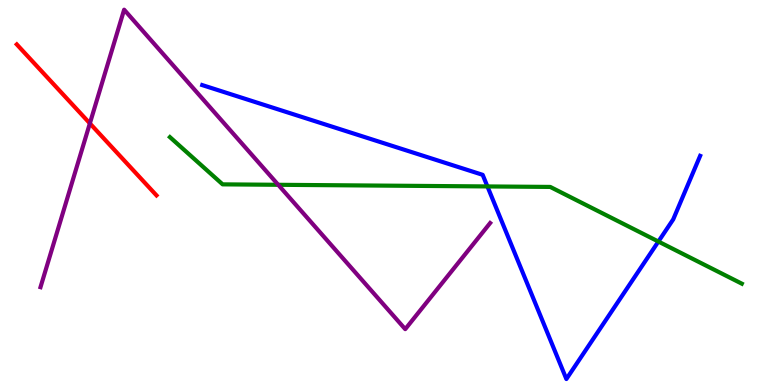[{'lines': ['blue', 'red'], 'intersections': []}, {'lines': ['green', 'red'], 'intersections': []}, {'lines': ['purple', 'red'], 'intersections': [{'x': 1.16, 'y': 6.79}]}, {'lines': ['blue', 'green'], 'intersections': [{'x': 6.29, 'y': 5.16}, {'x': 8.5, 'y': 3.73}]}, {'lines': ['blue', 'purple'], 'intersections': []}, {'lines': ['green', 'purple'], 'intersections': [{'x': 3.59, 'y': 5.2}]}]